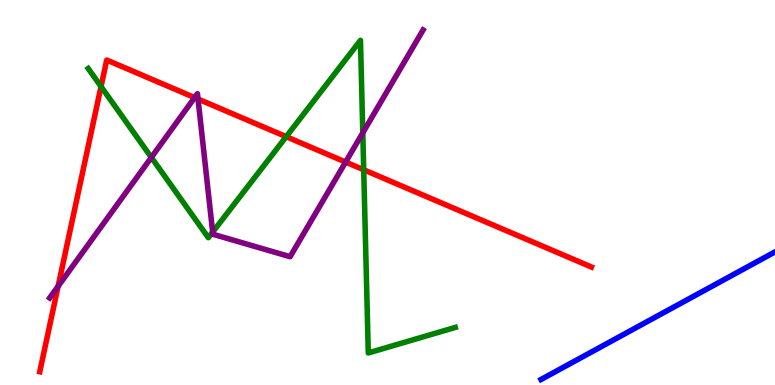[{'lines': ['blue', 'red'], 'intersections': []}, {'lines': ['green', 'red'], 'intersections': [{'x': 1.3, 'y': 7.75}, {'x': 3.69, 'y': 6.45}, {'x': 4.69, 'y': 5.59}]}, {'lines': ['purple', 'red'], 'intersections': [{'x': 0.75, 'y': 2.57}, {'x': 2.51, 'y': 7.47}, {'x': 2.56, 'y': 7.43}, {'x': 4.46, 'y': 5.79}]}, {'lines': ['blue', 'green'], 'intersections': []}, {'lines': ['blue', 'purple'], 'intersections': []}, {'lines': ['green', 'purple'], 'intersections': [{'x': 1.95, 'y': 5.91}, {'x': 2.74, 'y': 3.97}, {'x': 4.68, 'y': 6.55}]}]